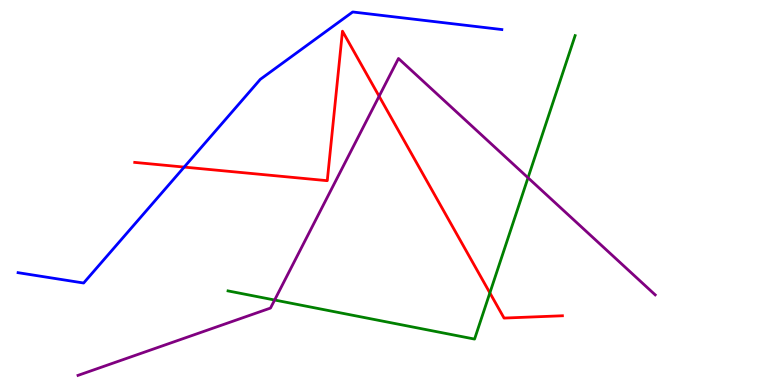[{'lines': ['blue', 'red'], 'intersections': [{'x': 2.38, 'y': 5.66}]}, {'lines': ['green', 'red'], 'intersections': [{'x': 6.32, 'y': 2.39}]}, {'lines': ['purple', 'red'], 'intersections': [{'x': 4.89, 'y': 7.5}]}, {'lines': ['blue', 'green'], 'intersections': []}, {'lines': ['blue', 'purple'], 'intersections': []}, {'lines': ['green', 'purple'], 'intersections': [{'x': 3.54, 'y': 2.21}, {'x': 6.81, 'y': 5.38}]}]